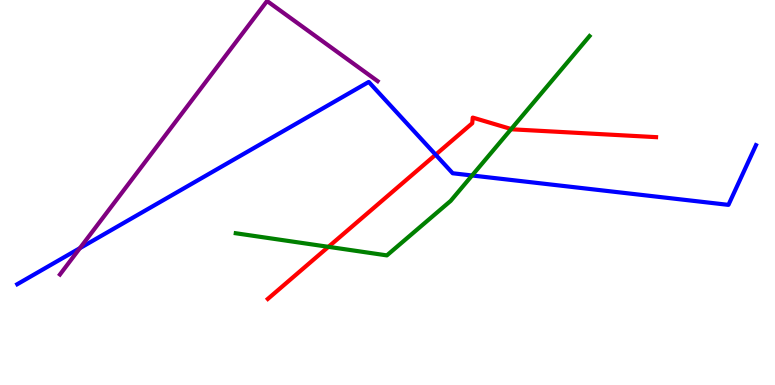[{'lines': ['blue', 'red'], 'intersections': [{'x': 5.62, 'y': 5.98}]}, {'lines': ['green', 'red'], 'intersections': [{'x': 4.24, 'y': 3.59}, {'x': 6.6, 'y': 6.65}]}, {'lines': ['purple', 'red'], 'intersections': []}, {'lines': ['blue', 'green'], 'intersections': [{'x': 6.09, 'y': 5.44}]}, {'lines': ['blue', 'purple'], 'intersections': [{'x': 1.03, 'y': 3.55}]}, {'lines': ['green', 'purple'], 'intersections': []}]